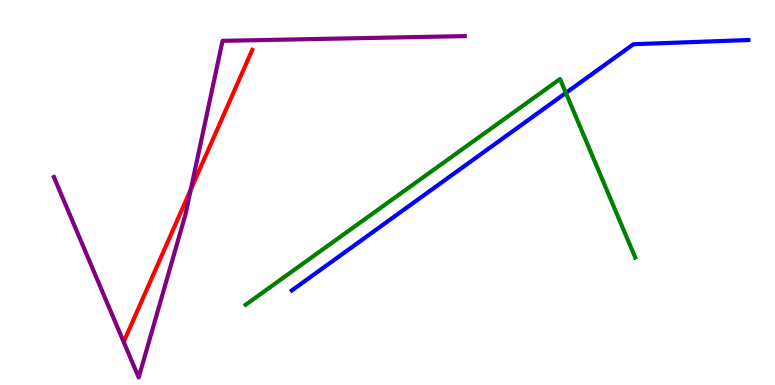[{'lines': ['blue', 'red'], 'intersections': []}, {'lines': ['green', 'red'], 'intersections': []}, {'lines': ['purple', 'red'], 'intersections': [{'x': 2.46, 'y': 5.08}]}, {'lines': ['blue', 'green'], 'intersections': [{'x': 7.3, 'y': 7.59}]}, {'lines': ['blue', 'purple'], 'intersections': []}, {'lines': ['green', 'purple'], 'intersections': []}]